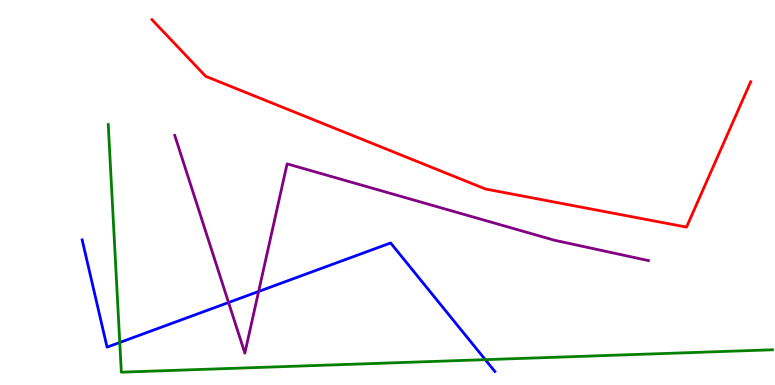[{'lines': ['blue', 'red'], 'intersections': []}, {'lines': ['green', 'red'], 'intersections': []}, {'lines': ['purple', 'red'], 'intersections': []}, {'lines': ['blue', 'green'], 'intersections': [{'x': 1.55, 'y': 1.1}, {'x': 6.26, 'y': 0.658}]}, {'lines': ['blue', 'purple'], 'intersections': [{'x': 2.95, 'y': 2.14}, {'x': 3.34, 'y': 2.43}]}, {'lines': ['green', 'purple'], 'intersections': []}]